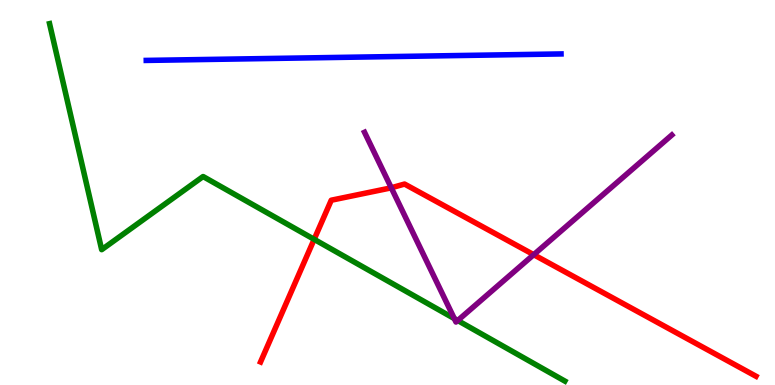[{'lines': ['blue', 'red'], 'intersections': []}, {'lines': ['green', 'red'], 'intersections': [{'x': 4.05, 'y': 3.78}]}, {'lines': ['purple', 'red'], 'intersections': [{'x': 5.05, 'y': 5.12}, {'x': 6.89, 'y': 3.38}]}, {'lines': ['blue', 'green'], 'intersections': []}, {'lines': ['blue', 'purple'], 'intersections': []}, {'lines': ['green', 'purple'], 'intersections': [{'x': 5.86, 'y': 1.73}, {'x': 5.91, 'y': 1.68}]}]